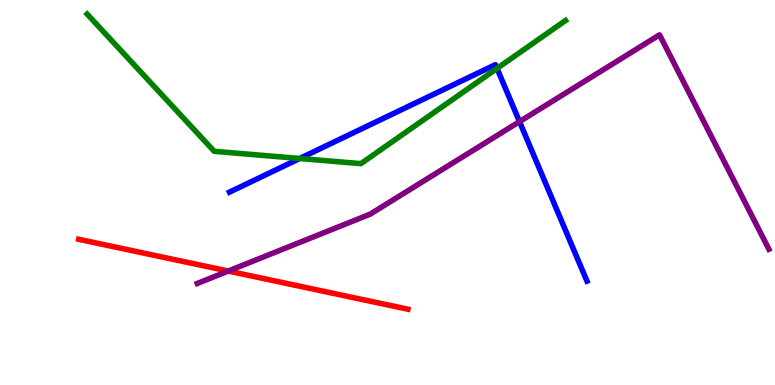[{'lines': ['blue', 'red'], 'intersections': []}, {'lines': ['green', 'red'], 'intersections': []}, {'lines': ['purple', 'red'], 'intersections': [{'x': 2.95, 'y': 2.96}]}, {'lines': ['blue', 'green'], 'intersections': [{'x': 3.87, 'y': 5.88}, {'x': 6.41, 'y': 8.22}]}, {'lines': ['blue', 'purple'], 'intersections': [{'x': 6.7, 'y': 6.84}]}, {'lines': ['green', 'purple'], 'intersections': []}]